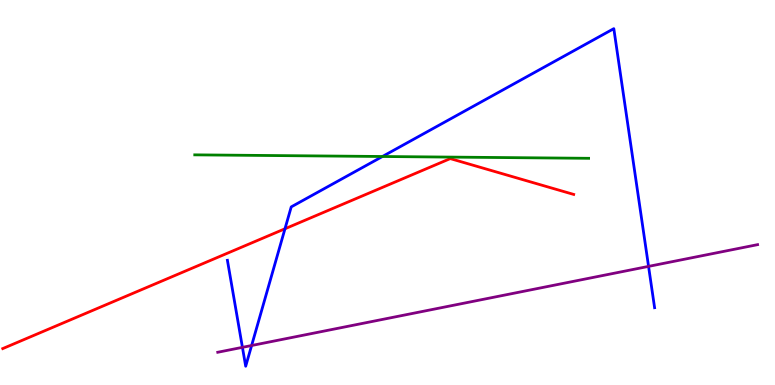[{'lines': ['blue', 'red'], 'intersections': [{'x': 3.68, 'y': 4.06}]}, {'lines': ['green', 'red'], 'intersections': []}, {'lines': ['purple', 'red'], 'intersections': []}, {'lines': ['blue', 'green'], 'intersections': [{'x': 4.93, 'y': 5.94}]}, {'lines': ['blue', 'purple'], 'intersections': [{'x': 3.13, 'y': 0.978}, {'x': 3.25, 'y': 1.03}, {'x': 8.37, 'y': 3.08}]}, {'lines': ['green', 'purple'], 'intersections': []}]